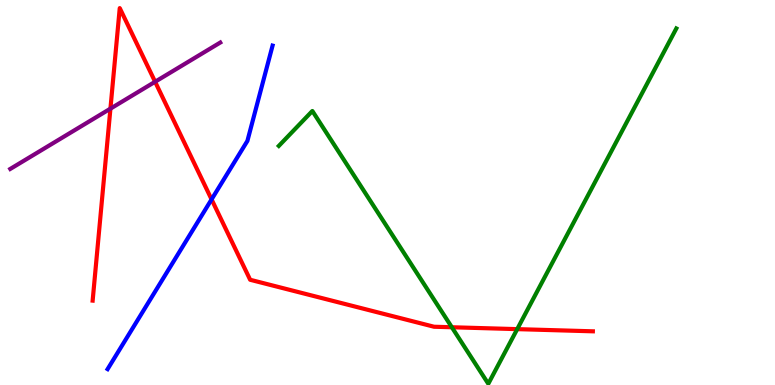[{'lines': ['blue', 'red'], 'intersections': [{'x': 2.73, 'y': 4.82}]}, {'lines': ['green', 'red'], 'intersections': [{'x': 5.83, 'y': 1.5}, {'x': 6.67, 'y': 1.45}]}, {'lines': ['purple', 'red'], 'intersections': [{'x': 1.42, 'y': 7.18}, {'x': 2.0, 'y': 7.88}]}, {'lines': ['blue', 'green'], 'intersections': []}, {'lines': ['blue', 'purple'], 'intersections': []}, {'lines': ['green', 'purple'], 'intersections': []}]